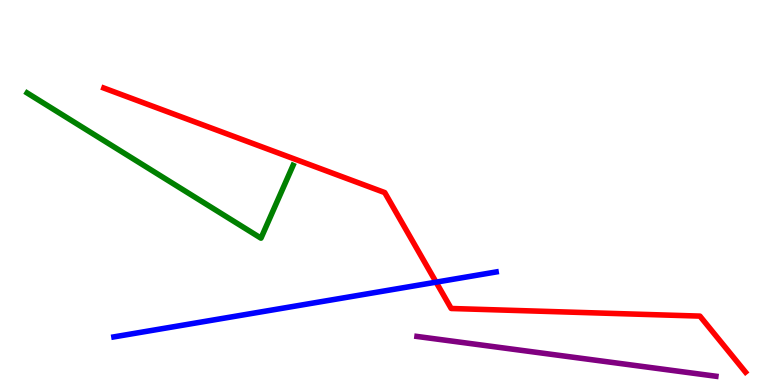[{'lines': ['blue', 'red'], 'intersections': [{'x': 5.63, 'y': 2.67}]}, {'lines': ['green', 'red'], 'intersections': []}, {'lines': ['purple', 'red'], 'intersections': []}, {'lines': ['blue', 'green'], 'intersections': []}, {'lines': ['blue', 'purple'], 'intersections': []}, {'lines': ['green', 'purple'], 'intersections': []}]